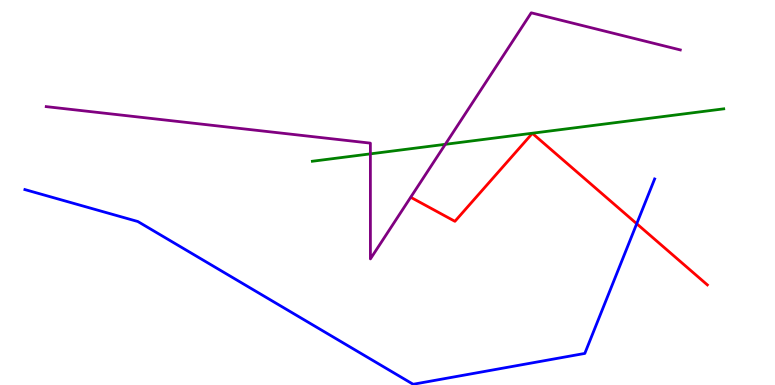[{'lines': ['blue', 'red'], 'intersections': [{'x': 8.22, 'y': 4.19}]}, {'lines': ['green', 'red'], 'intersections': []}, {'lines': ['purple', 'red'], 'intersections': []}, {'lines': ['blue', 'green'], 'intersections': []}, {'lines': ['blue', 'purple'], 'intersections': []}, {'lines': ['green', 'purple'], 'intersections': [{'x': 4.78, 'y': 6.0}, {'x': 5.75, 'y': 6.25}]}]